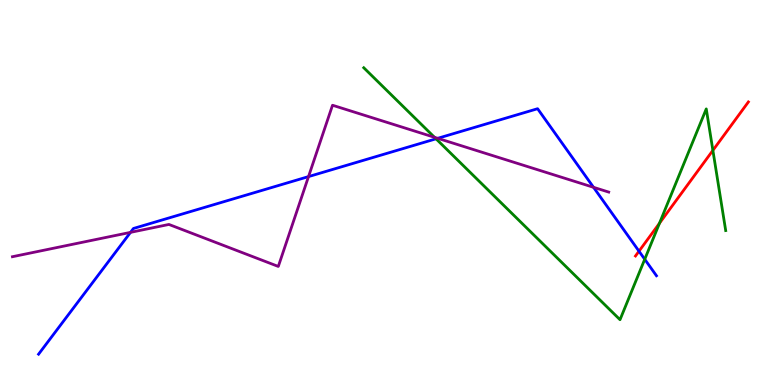[{'lines': ['blue', 'red'], 'intersections': [{'x': 8.25, 'y': 3.48}]}, {'lines': ['green', 'red'], 'intersections': [{'x': 8.51, 'y': 4.2}, {'x': 9.2, 'y': 6.09}]}, {'lines': ['purple', 'red'], 'intersections': []}, {'lines': ['blue', 'green'], 'intersections': [{'x': 5.63, 'y': 6.39}, {'x': 8.32, 'y': 3.27}]}, {'lines': ['blue', 'purple'], 'intersections': [{'x': 1.68, 'y': 3.96}, {'x': 3.98, 'y': 5.41}, {'x': 5.65, 'y': 6.41}, {'x': 7.66, 'y': 5.13}]}, {'lines': ['green', 'purple'], 'intersections': [{'x': 5.61, 'y': 6.43}]}]